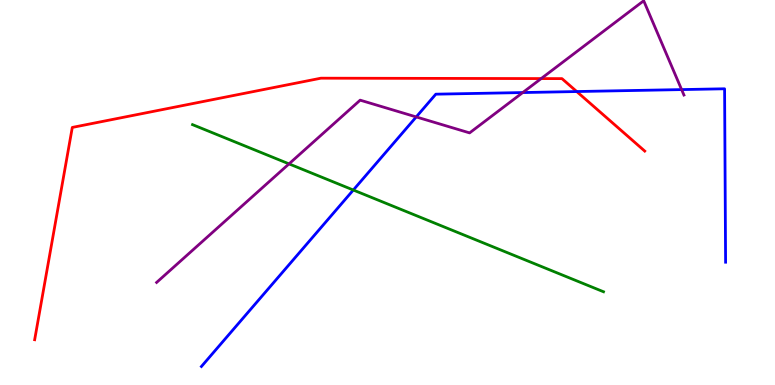[{'lines': ['blue', 'red'], 'intersections': [{'x': 7.44, 'y': 7.62}]}, {'lines': ['green', 'red'], 'intersections': []}, {'lines': ['purple', 'red'], 'intersections': [{'x': 6.98, 'y': 7.96}]}, {'lines': ['blue', 'green'], 'intersections': [{'x': 4.56, 'y': 5.06}]}, {'lines': ['blue', 'purple'], 'intersections': [{'x': 5.37, 'y': 6.96}, {'x': 6.75, 'y': 7.6}, {'x': 8.79, 'y': 7.67}]}, {'lines': ['green', 'purple'], 'intersections': [{'x': 3.73, 'y': 5.74}]}]